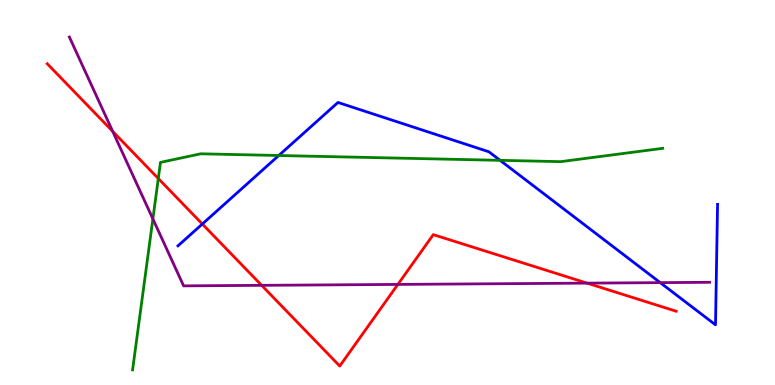[{'lines': ['blue', 'red'], 'intersections': [{'x': 2.61, 'y': 4.18}]}, {'lines': ['green', 'red'], 'intersections': [{'x': 2.04, 'y': 5.36}]}, {'lines': ['purple', 'red'], 'intersections': [{'x': 1.45, 'y': 6.59}, {'x': 3.38, 'y': 2.59}, {'x': 5.13, 'y': 2.61}, {'x': 7.58, 'y': 2.65}]}, {'lines': ['blue', 'green'], 'intersections': [{'x': 3.6, 'y': 5.96}, {'x': 6.45, 'y': 5.84}]}, {'lines': ['blue', 'purple'], 'intersections': [{'x': 8.52, 'y': 2.66}]}, {'lines': ['green', 'purple'], 'intersections': [{'x': 1.97, 'y': 4.31}]}]